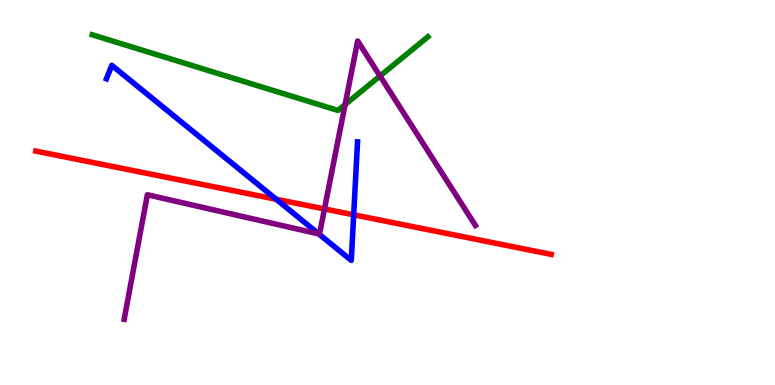[{'lines': ['blue', 'red'], 'intersections': [{'x': 3.56, 'y': 4.82}, {'x': 4.56, 'y': 4.42}]}, {'lines': ['green', 'red'], 'intersections': []}, {'lines': ['purple', 'red'], 'intersections': [{'x': 4.19, 'y': 4.57}]}, {'lines': ['blue', 'green'], 'intersections': []}, {'lines': ['blue', 'purple'], 'intersections': [{'x': 4.11, 'y': 3.92}]}, {'lines': ['green', 'purple'], 'intersections': [{'x': 4.45, 'y': 7.28}, {'x': 4.9, 'y': 8.03}]}]